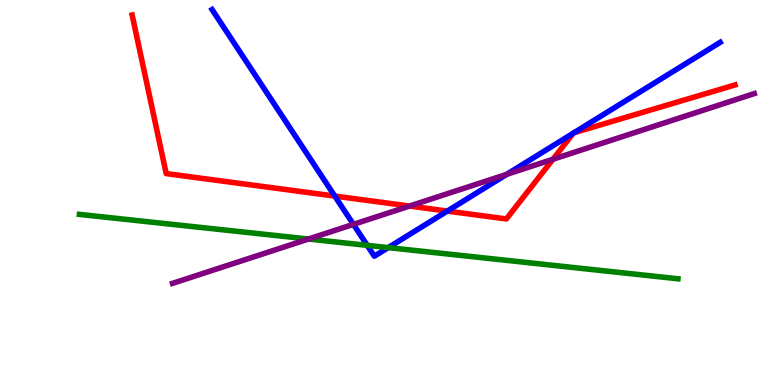[{'lines': ['blue', 'red'], 'intersections': [{'x': 4.32, 'y': 4.91}, {'x': 5.77, 'y': 4.52}, {'x': 7.4, 'y': 6.54}, {'x': 7.41, 'y': 6.55}]}, {'lines': ['green', 'red'], 'intersections': []}, {'lines': ['purple', 'red'], 'intersections': [{'x': 5.28, 'y': 4.65}, {'x': 7.13, 'y': 5.86}]}, {'lines': ['blue', 'green'], 'intersections': [{'x': 4.74, 'y': 3.63}, {'x': 5.01, 'y': 3.57}]}, {'lines': ['blue', 'purple'], 'intersections': [{'x': 4.56, 'y': 4.17}, {'x': 6.54, 'y': 5.47}]}, {'lines': ['green', 'purple'], 'intersections': [{'x': 3.98, 'y': 3.79}]}]